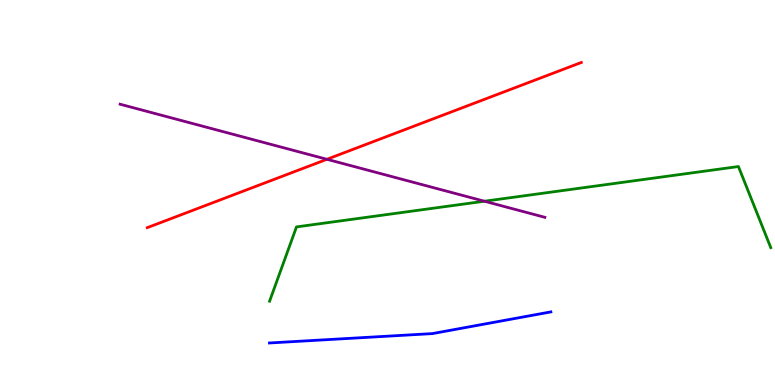[{'lines': ['blue', 'red'], 'intersections': []}, {'lines': ['green', 'red'], 'intersections': []}, {'lines': ['purple', 'red'], 'intersections': [{'x': 4.22, 'y': 5.86}]}, {'lines': ['blue', 'green'], 'intersections': []}, {'lines': ['blue', 'purple'], 'intersections': []}, {'lines': ['green', 'purple'], 'intersections': [{'x': 6.25, 'y': 4.77}]}]